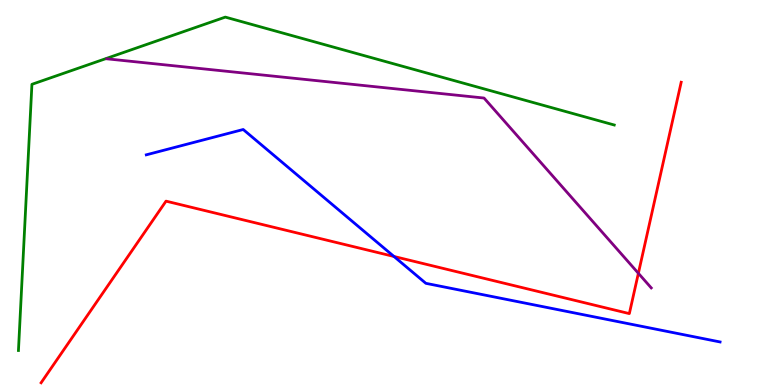[{'lines': ['blue', 'red'], 'intersections': [{'x': 5.08, 'y': 3.34}]}, {'lines': ['green', 'red'], 'intersections': []}, {'lines': ['purple', 'red'], 'intersections': [{'x': 8.24, 'y': 2.9}]}, {'lines': ['blue', 'green'], 'intersections': []}, {'lines': ['blue', 'purple'], 'intersections': []}, {'lines': ['green', 'purple'], 'intersections': []}]